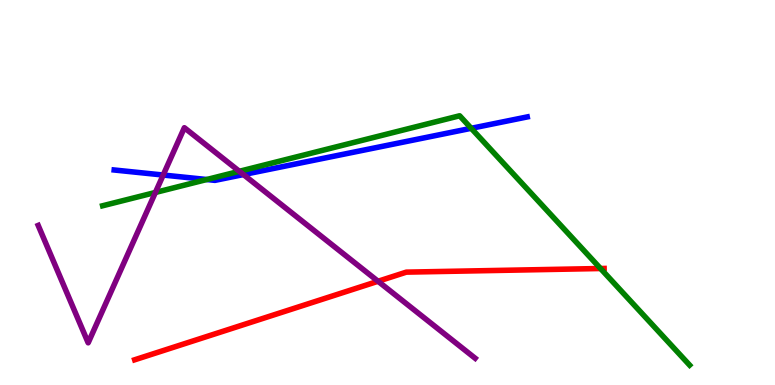[{'lines': ['blue', 'red'], 'intersections': []}, {'lines': ['green', 'red'], 'intersections': [{'x': 7.75, 'y': 3.03}]}, {'lines': ['purple', 'red'], 'intersections': [{'x': 4.88, 'y': 2.69}]}, {'lines': ['blue', 'green'], 'intersections': [{'x': 2.67, 'y': 5.34}, {'x': 6.08, 'y': 6.67}]}, {'lines': ['blue', 'purple'], 'intersections': [{'x': 2.11, 'y': 5.45}, {'x': 3.14, 'y': 5.47}]}, {'lines': ['green', 'purple'], 'intersections': [{'x': 2.01, 'y': 5.0}, {'x': 3.09, 'y': 5.55}]}]